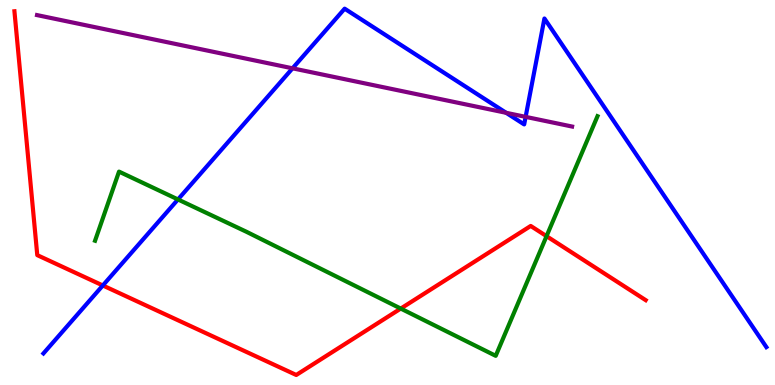[{'lines': ['blue', 'red'], 'intersections': [{'x': 1.33, 'y': 2.59}]}, {'lines': ['green', 'red'], 'intersections': [{'x': 5.17, 'y': 1.99}, {'x': 7.05, 'y': 3.87}]}, {'lines': ['purple', 'red'], 'intersections': []}, {'lines': ['blue', 'green'], 'intersections': [{'x': 2.3, 'y': 4.82}]}, {'lines': ['blue', 'purple'], 'intersections': [{'x': 3.77, 'y': 8.23}, {'x': 6.53, 'y': 7.07}, {'x': 6.78, 'y': 6.96}]}, {'lines': ['green', 'purple'], 'intersections': []}]